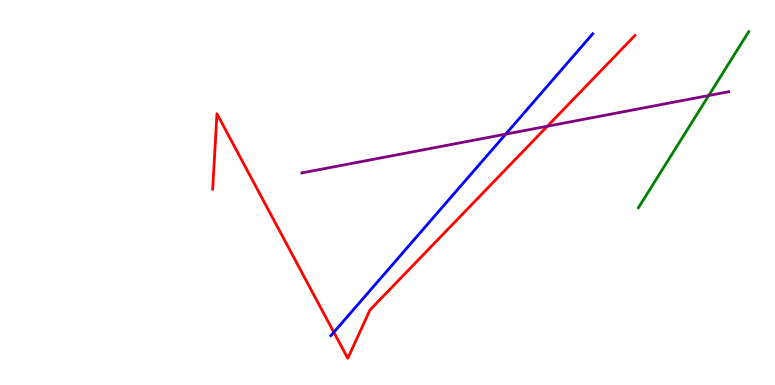[{'lines': ['blue', 'red'], 'intersections': [{'x': 4.31, 'y': 1.37}]}, {'lines': ['green', 'red'], 'intersections': []}, {'lines': ['purple', 'red'], 'intersections': [{'x': 7.06, 'y': 6.72}]}, {'lines': ['blue', 'green'], 'intersections': []}, {'lines': ['blue', 'purple'], 'intersections': [{'x': 6.52, 'y': 6.52}]}, {'lines': ['green', 'purple'], 'intersections': [{'x': 9.14, 'y': 7.52}]}]